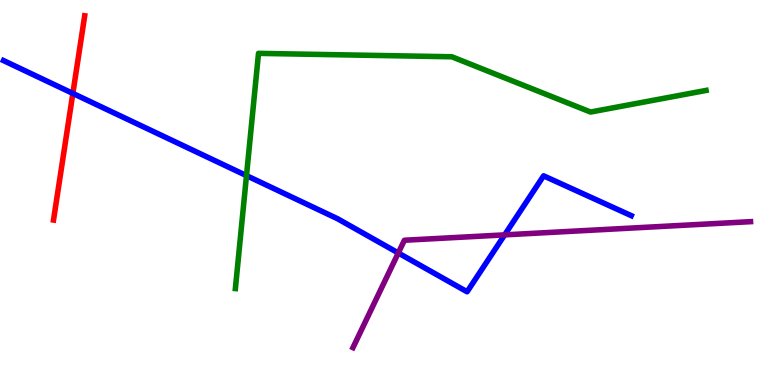[{'lines': ['blue', 'red'], 'intersections': [{'x': 0.94, 'y': 7.57}]}, {'lines': ['green', 'red'], 'intersections': []}, {'lines': ['purple', 'red'], 'intersections': []}, {'lines': ['blue', 'green'], 'intersections': [{'x': 3.18, 'y': 5.44}]}, {'lines': ['blue', 'purple'], 'intersections': [{'x': 5.14, 'y': 3.43}, {'x': 6.51, 'y': 3.9}]}, {'lines': ['green', 'purple'], 'intersections': []}]